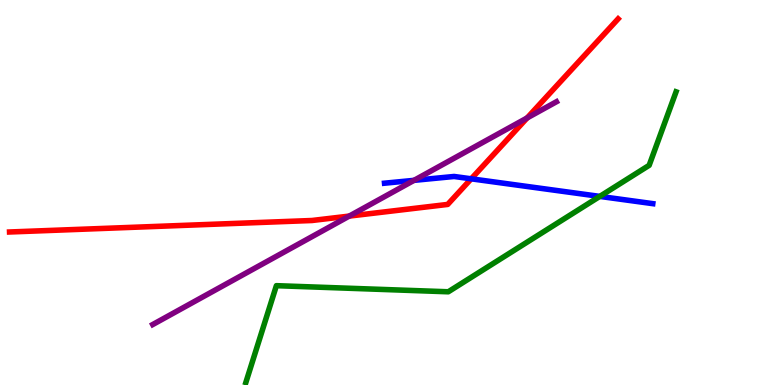[{'lines': ['blue', 'red'], 'intersections': [{'x': 6.08, 'y': 5.36}]}, {'lines': ['green', 'red'], 'intersections': []}, {'lines': ['purple', 'red'], 'intersections': [{'x': 4.51, 'y': 4.39}, {'x': 6.8, 'y': 6.94}]}, {'lines': ['blue', 'green'], 'intersections': [{'x': 7.74, 'y': 4.9}]}, {'lines': ['blue', 'purple'], 'intersections': [{'x': 5.34, 'y': 5.32}]}, {'lines': ['green', 'purple'], 'intersections': []}]